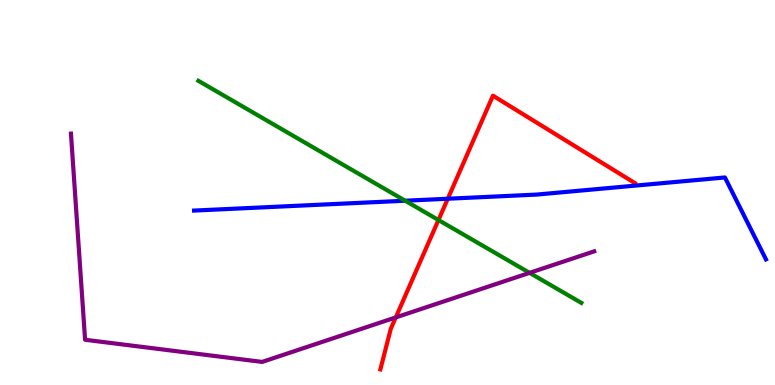[{'lines': ['blue', 'red'], 'intersections': [{'x': 5.78, 'y': 4.84}]}, {'lines': ['green', 'red'], 'intersections': [{'x': 5.66, 'y': 4.28}]}, {'lines': ['purple', 'red'], 'intersections': [{'x': 5.11, 'y': 1.76}]}, {'lines': ['blue', 'green'], 'intersections': [{'x': 5.23, 'y': 4.79}]}, {'lines': ['blue', 'purple'], 'intersections': []}, {'lines': ['green', 'purple'], 'intersections': [{'x': 6.83, 'y': 2.91}]}]